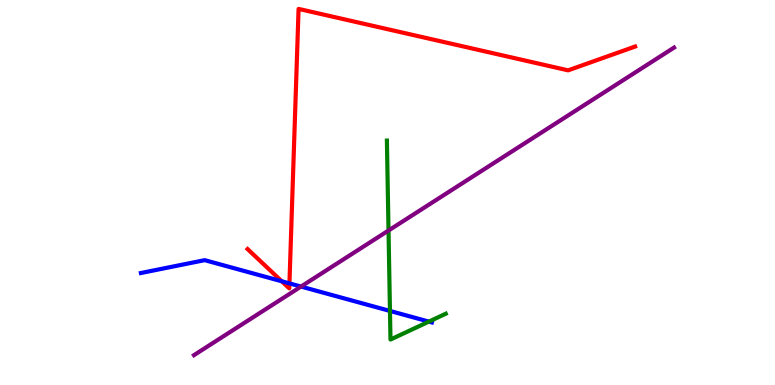[{'lines': ['blue', 'red'], 'intersections': [{'x': 3.64, 'y': 2.69}, {'x': 3.73, 'y': 2.64}]}, {'lines': ['green', 'red'], 'intersections': []}, {'lines': ['purple', 'red'], 'intersections': []}, {'lines': ['blue', 'green'], 'intersections': [{'x': 5.03, 'y': 1.92}, {'x': 5.53, 'y': 1.65}]}, {'lines': ['blue', 'purple'], 'intersections': [{'x': 3.88, 'y': 2.56}]}, {'lines': ['green', 'purple'], 'intersections': [{'x': 5.01, 'y': 4.01}]}]